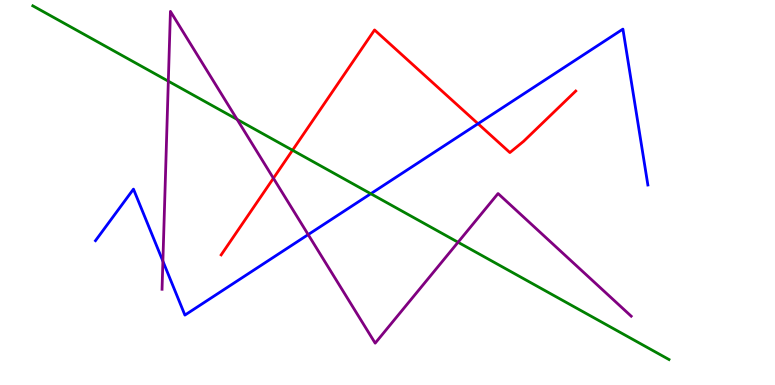[{'lines': ['blue', 'red'], 'intersections': [{'x': 6.17, 'y': 6.79}]}, {'lines': ['green', 'red'], 'intersections': [{'x': 3.77, 'y': 6.1}]}, {'lines': ['purple', 'red'], 'intersections': [{'x': 3.53, 'y': 5.37}]}, {'lines': ['blue', 'green'], 'intersections': [{'x': 4.78, 'y': 4.97}]}, {'lines': ['blue', 'purple'], 'intersections': [{'x': 2.1, 'y': 3.22}, {'x': 3.98, 'y': 3.91}]}, {'lines': ['green', 'purple'], 'intersections': [{'x': 2.17, 'y': 7.89}, {'x': 3.06, 'y': 6.9}, {'x': 5.91, 'y': 3.71}]}]